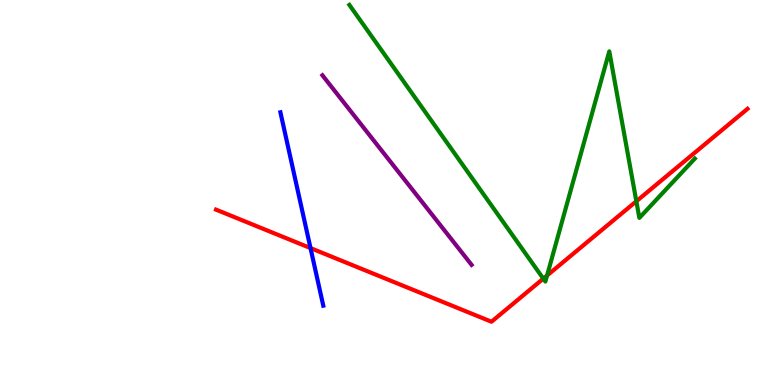[{'lines': ['blue', 'red'], 'intersections': [{'x': 4.01, 'y': 3.56}]}, {'lines': ['green', 'red'], 'intersections': [{'x': 7.01, 'y': 2.76}, {'x': 7.06, 'y': 2.84}, {'x': 8.21, 'y': 4.77}]}, {'lines': ['purple', 'red'], 'intersections': []}, {'lines': ['blue', 'green'], 'intersections': []}, {'lines': ['blue', 'purple'], 'intersections': []}, {'lines': ['green', 'purple'], 'intersections': []}]